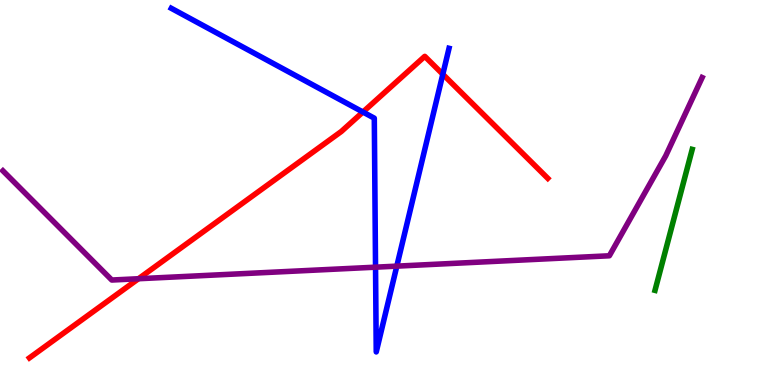[{'lines': ['blue', 'red'], 'intersections': [{'x': 4.68, 'y': 7.09}, {'x': 5.71, 'y': 8.07}]}, {'lines': ['green', 'red'], 'intersections': []}, {'lines': ['purple', 'red'], 'intersections': [{'x': 1.79, 'y': 2.76}]}, {'lines': ['blue', 'green'], 'intersections': []}, {'lines': ['blue', 'purple'], 'intersections': [{'x': 4.85, 'y': 3.06}, {'x': 5.12, 'y': 3.09}]}, {'lines': ['green', 'purple'], 'intersections': []}]